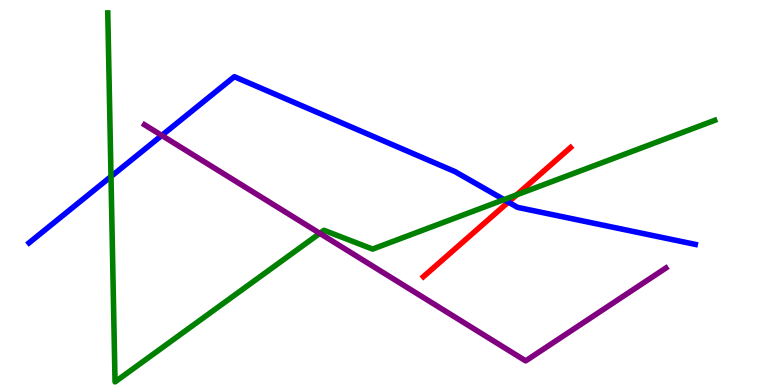[{'lines': ['blue', 'red'], 'intersections': [{'x': 6.56, 'y': 4.75}]}, {'lines': ['green', 'red'], 'intersections': [{'x': 6.67, 'y': 4.94}]}, {'lines': ['purple', 'red'], 'intersections': []}, {'lines': ['blue', 'green'], 'intersections': [{'x': 1.43, 'y': 5.41}, {'x': 6.5, 'y': 4.81}]}, {'lines': ['blue', 'purple'], 'intersections': [{'x': 2.09, 'y': 6.48}]}, {'lines': ['green', 'purple'], 'intersections': [{'x': 4.13, 'y': 3.94}]}]